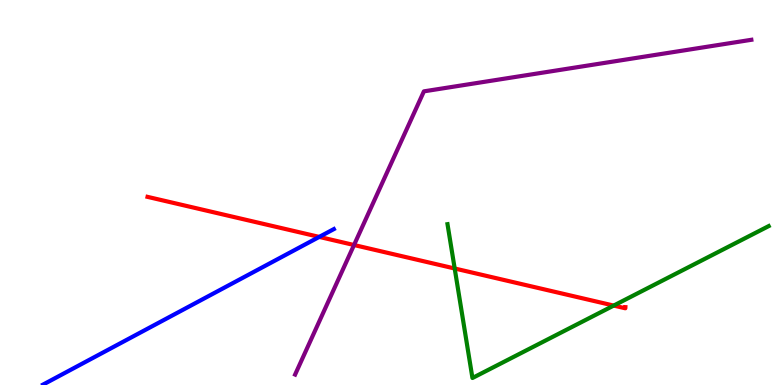[{'lines': ['blue', 'red'], 'intersections': [{'x': 4.12, 'y': 3.85}]}, {'lines': ['green', 'red'], 'intersections': [{'x': 5.87, 'y': 3.03}, {'x': 7.92, 'y': 2.06}]}, {'lines': ['purple', 'red'], 'intersections': [{'x': 4.57, 'y': 3.64}]}, {'lines': ['blue', 'green'], 'intersections': []}, {'lines': ['blue', 'purple'], 'intersections': []}, {'lines': ['green', 'purple'], 'intersections': []}]